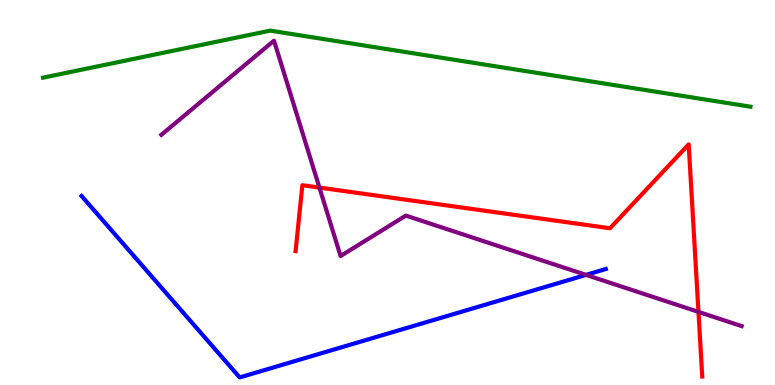[{'lines': ['blue', 'red'], 'intersections': []}, {'lines': ['green', 'red'], 'intersections': []}, {'lines': ['purple', 'red'], 'intersections': [{'x': 4.12, 'y': 5.13}, {'x': 9.01, 'y': 1.9}]}, {'lines': ['blue', 'green'], 'intersections': []}, {'lines': ['blue', 'purple'], 'intersections': [{'x': 7.56, 'y': 2.86}]}, {'lines': ['green', 'purple'], 'intersections': []}]